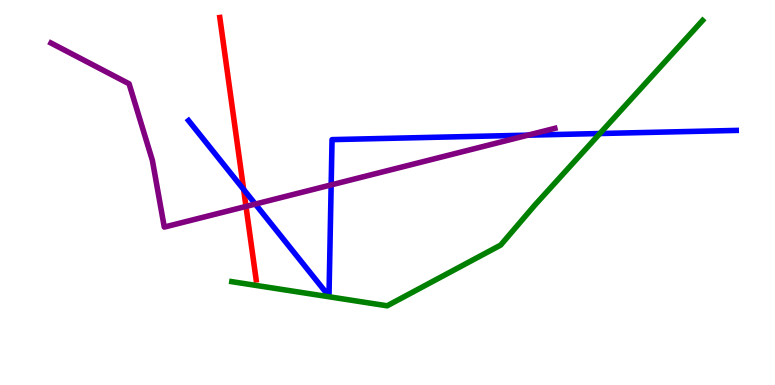[{'lines': ['blue', 'red'], 'intersections': [{'x': 3.14, 'y': 5.08}]}, {'lines': ['green', 'red'], 'intersections': []}, {'lines': ['purple', 'red'], 'intersections': [{'x': 3.17, 'y': 4.64}]}, {'lines': ['blue', 'green'], 'intersections': [{'x': 7.74, 'y': 6.53}]}, {'lines': ['blue', 'purple'], 'intersections': [{'x': 3.29, 'y': 4.7}, {'x': 4.27, 'y': 5.2}, {'x': 6.81, 'y': 6.49}]}, {'lines': ['green', 'purple'], 'intersections': []}]